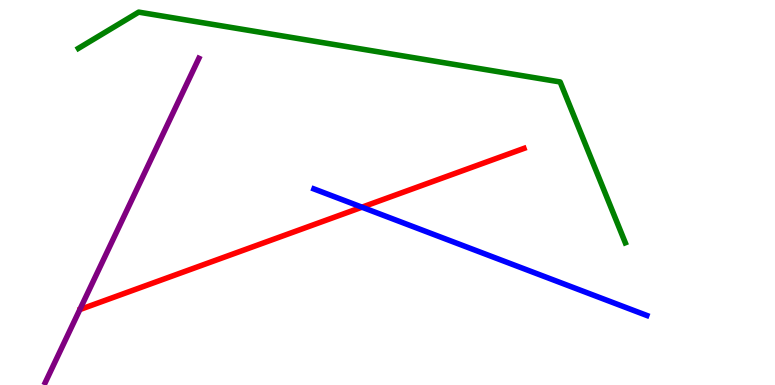[{'lines': ['blue', 'red'], 'intersections': [{'x': 4.67, 'y': 4.62}]}, {'lines': ['green', 'red'], 'intersections': []}, {'lines': ['purple', 'red'], 'intersections': []}, {'lines': ['blue', 'green'], 'intersections': []}, {'lines': ['blue', 'purple'], 'intersections': []}, {'lines': ['green', 'purple'], 'intersections': []}]